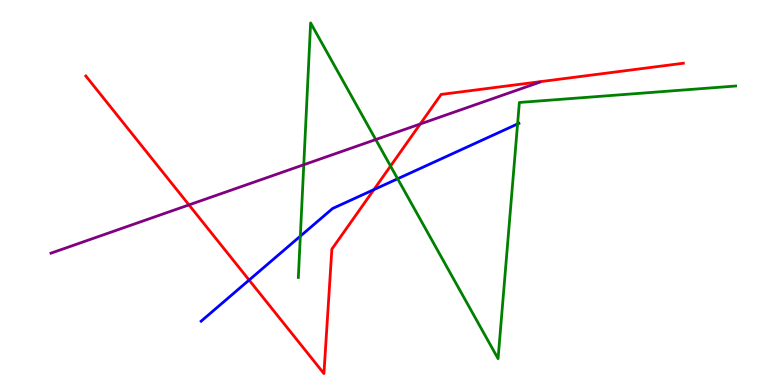[{'lines': ['blue', 'red'], 'intersections': [{'x': 3.21, 'y': 2.73}, {'x': 4.82, 'y': 5.07}]}, {'lines': ['green', 'red'], 'intersections': [{'x': 5.04, 'y': 5.69}]}, {'lines': ['purple', 'red'], 'intersections': [{'x': 2.44, 'y': 4.68}, {'x': 5.42, 'y': 6.78}]}, {'lines': ['blue', 'green'], 'intersections': [{'x': 3.88, 'y': 3.87}, {'x': 5.13, 'y': 5.36}, {'x': 6.68, 'y': 6.78}]}, {'lines': ['blue', 'purple'], 'intersections': []}, {'lines': ['green', 'purple'], 'intersections': [{'x': 3.92, 'y': 5.72}, {'x': 4.85, 'y': 6.38}]}]